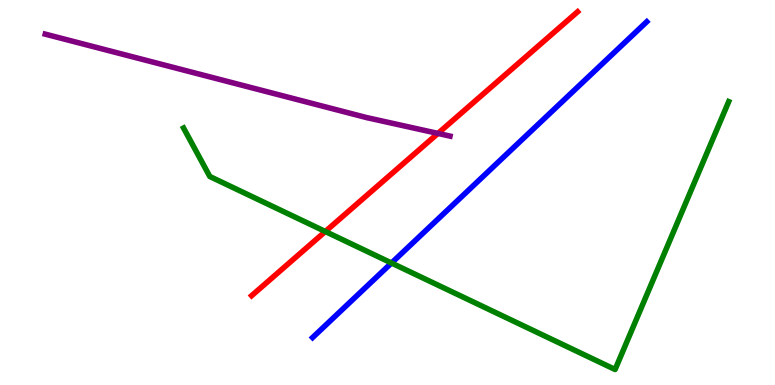[{'lines': ['blue', 'red'], 'intersections': []}, {'lines': ['green', 'red'], 'intersections': [{'x': 4.2, 'y': 3.99}]}, {'lines': ['purple', 'red'], 'intersections': [{'x': 5.65, 'y': 6.53}]}, {'lines': ['blue', 'green'], 'intersections': [{'x': 5.05, 'y': 3.17}]}, {'lines': ['blue', 'purple'], 'intersections': []}, {'lines': ['green', 'purple'], 'intersections': []}]